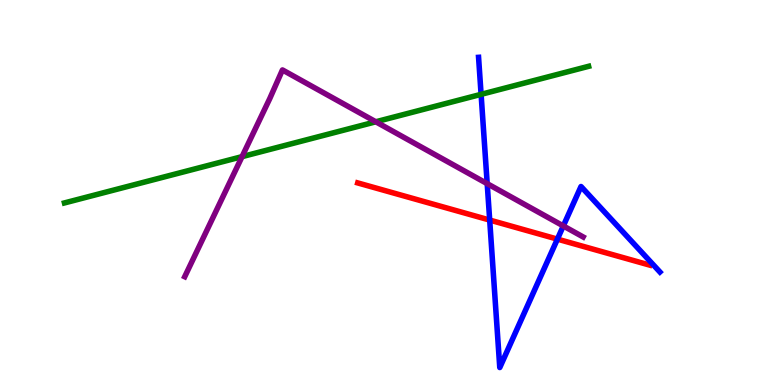[{'lines': ['blue', 'red'], 'intersections': [{'x': 6.32, 'y': 4.28}, {'x': 7.19, 'y': 3.79}]}, {'lines': ['green', 'red'], 'intersections': []}, {'lines': ['purple', 'red'], 'intersections': []}, {'lines': ['blue', 'green'], 'intersections': [{'x': 6.21, 'y': 7.55}]}, {'lines': ['blue', 'purple'], 'intersections': [{'x': 6.29, 'y': 5.23}, {'x': 7.27, 'y': 4.13}]}, {'lines': ['green', 'purple'], 'intersections': [{'x': 3.12, 'y': 5.93}, {'x': 4.85, 'y': 6.84}]}]